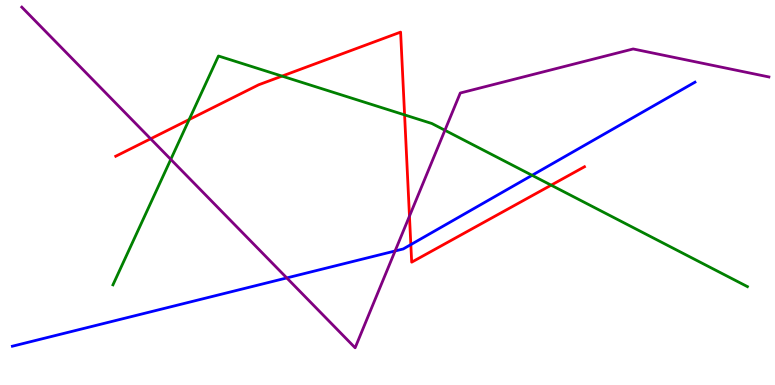[{'lines': ['blue', 'red'], 'intersections': [{'x': 5.3, 'y': 3.65}]}, {'lines': ['green', 'red'], 'intersections': [{'x': 2.44, 'y': 6.9}, {'x': 3.64, 'y': 8.02}, {'x': 5.22, 'y': 7.02}, {'x': 7.11, 'y': 5.19}]}, {'lines': ['purple', 'red'], 'intersections': [{'x': 1.94, 'y': 6.39}, {'x': 5.28, 'y': 4.39}]}, {'lines': ['blue', 'green'], 'intersections': [{'x': 6.87, 'y': 5.45}]}, {'lines': ['blue', 'purple'], 'intersections': [{'x': 3.7, 'y': 2.78}, {'x': 5.1, 'y': 3.48}]}, {'lines': ['green', 'purple'], 'intersections': [{'x': 2.2, 'y': 5.86}, {'x': 5.74, 'y': 6.62}]}]